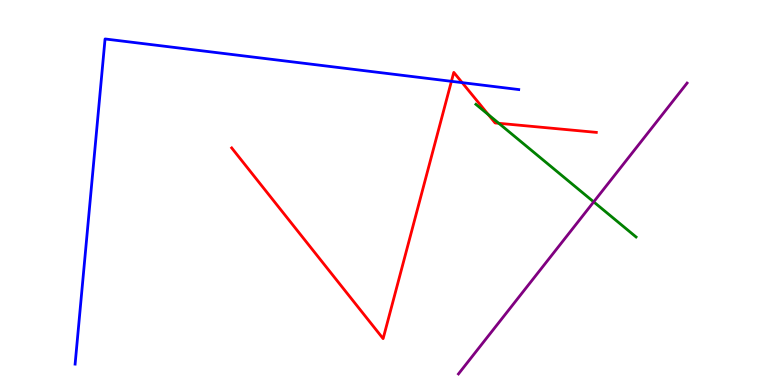[{'lines': ['blue', 'red'], 'intersections': [{'x': 5.82, 'y': 7.89}, {'x': 5.96, 'y': 7.85}]}, {'lines': ['green', 'red'], 'intersections': [{'x': 6.3, 'y': 7.02}, {'x': 6.44, 'y': 6.8}]}, {'lines': ['purple', 'red'], 'intersections': []}, {'lines': ['blue', 'green'], 'intersections': []}, {'lines': ['blue', 'purple'], 'intersections': []}, {'lines': ['green', 'purple'], 'intersections': [{'x': 7.66, 'y': 4.76}]}]